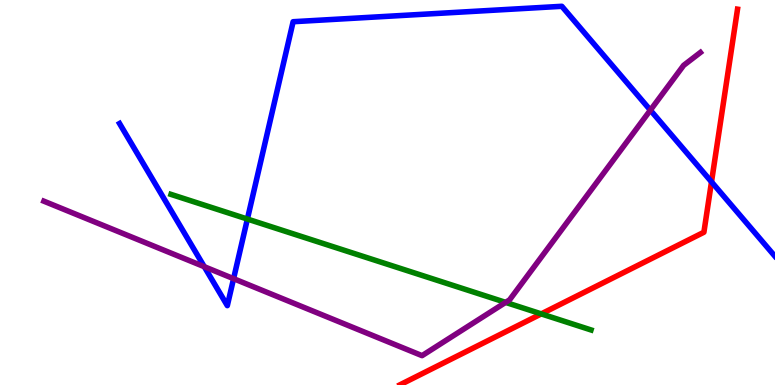[{'lines': ['blue', 'red'], 'intersections': [{'x': 9.18, 'y': 5.28}]}, {'lines': ['green', 'red'], 'intersections': [{'x': 6.98, 'y': 1.85}]}, {'lines': ['purple', 'red'], 'intersections': []}, {'lines': ['blue', 'green'], 'intersections': [{'x': 3.19, 'y': 4.31}]}, {'lines': ['blue', 'purple'], 'intersections': [{'x': 2.64, 'y': 3.07}, {'x': 3.01, 'y': 2.76}, {'x': 8.39, 'y': 7.14}]}, {'lines': ['green', 'purple'], 'intersections': [{'x': 6.52, 'y': 2.15}]}]